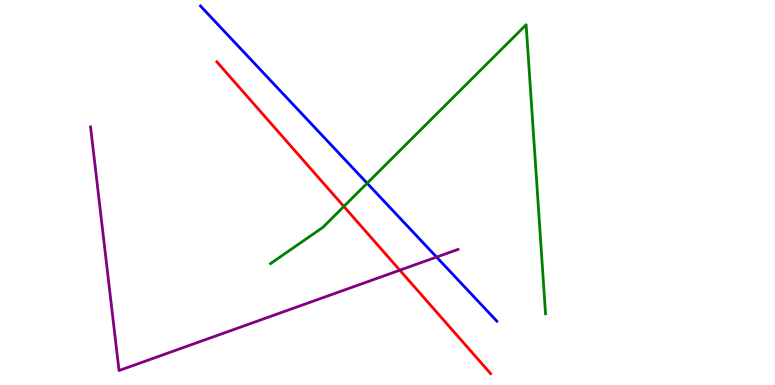[{'lines': ['blue', 'red'], 'intersections': []}, {'lines': ['green', 'red'], 'intersections': [{'x': 4.44, 'y': 4.64}]}, {'lines': ['purple', 'red'], 'intersections': [{'x': 5.16, 'y': 2.98}]}, {'lines': ['blue', 'green'], 'intersections': [{'x': 4.74, 'y': 5.24}]}, {'lines': ['blue', 'purple'], 'intersections': [{'x': 5.63, 'y': 3.32}]}, {'lines': ['green', 'purple'], 'intersections': []}]